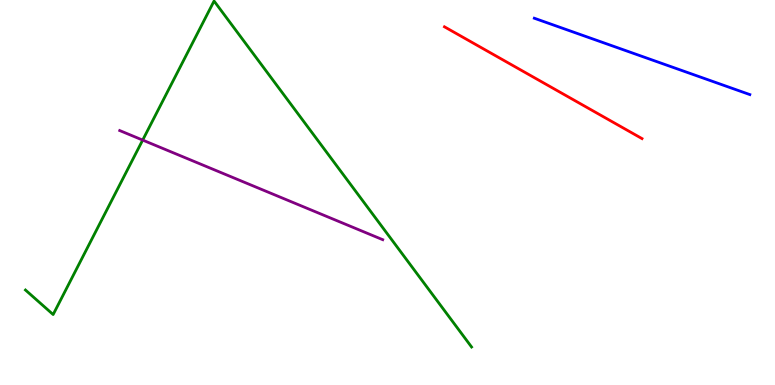[{'lines': ['blue', 'red'], 'intersections': []}, {'lines': ['green', 'red'], 'intersections': []}, {'lines': ['purple', 'red'], 'intersections': []}, {'lines': ['blue', 'green'], 'intersections': []}, {'lines': ['blue', 'purple'], 'intersections': []}, {'lines': ['green', 'purple'], 'intersections': [{'x': 1.84, 'y': 6.36}]}]